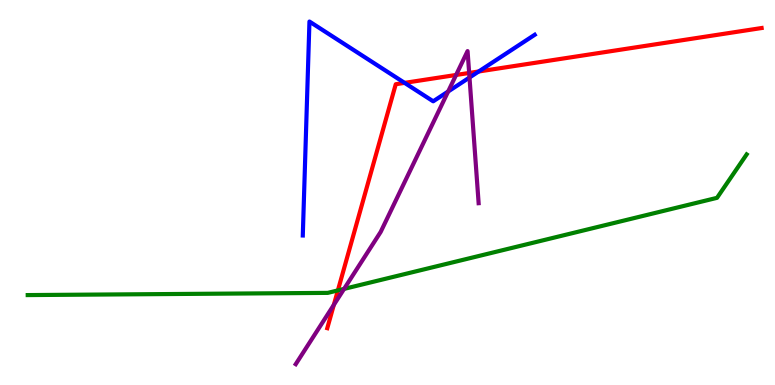[{'lines': ['blue', 'red'], 'intersections': [{'x': 5.22, 'y': 7.85}, {'x': 6.18, 'y': 8.14}]}, {'lines': ['green', 'red'], 'intersections': [{'x': 4.36, 'y': 2.46}]}, {'lines': ['purple', 'red'], 'intersections': [{'x': 4.31, 'y': 2.08}, {'x': 5.89, 'y': 8.05}, {'x': 6.05, 'y': 8.11}]}, {'lines': ['blue', 'green'], 'intersections': []}, {'lines': ['blue', 'purple'], 'intersections': [{'x': 5.78, 'y': 7.62}, {'x': 6.06, 'y': 7.99}]}, {'lines': ['green', 'purple'], 'intersections': [{'x': 4.44, 'y': 2.5}]}]